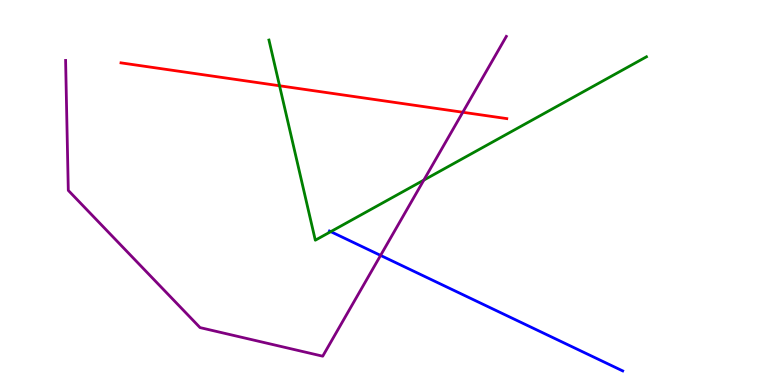[{'lines': ['blue', 'red'], 'intersections': []}, {'lines': ['green', 'red'], 'intersections': [{'x': 3.61, 'y': 7.77}]}, {'lines': ['purple', 'red'], 'intersections': [{'x': 5.97, 'y': 7.08}]}, {'lines': ['blue', 'green'], 'intersections': [{'x': 4.27, 'y': 3.98}]}, {'lines': ['blue', 'purple'], 'intersections': [{'x': 4.91, 'y': 3.37}]}, {'lines': ['green', 'purple'], 'intersections': [{'x': 5.47, 'y': 5.32}]}]